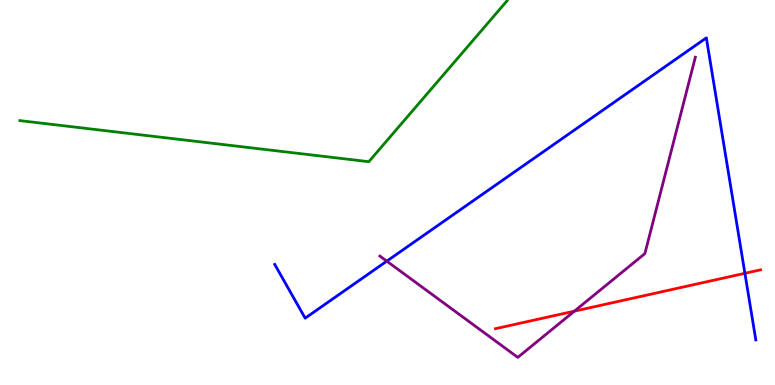[{'lines': ['blue', 'red'], 'intersections': [{'x': 9.61, 'y': 2.9}]}, {'lines': ['green', 'red'], 'intersections': []}, {'lines': ['purple', 'red'], 'intersections': [{'x': 7.41, 'y': 1.92}]}, {'lines': ['blue', 'green'], 'intersections': []}, {'lines': ['blue', 'purple'], 'intersections': [{'x': 4.99, 'y': 3.22}]}, {'lines': ['green', 'purple'], 'intersections': []}]